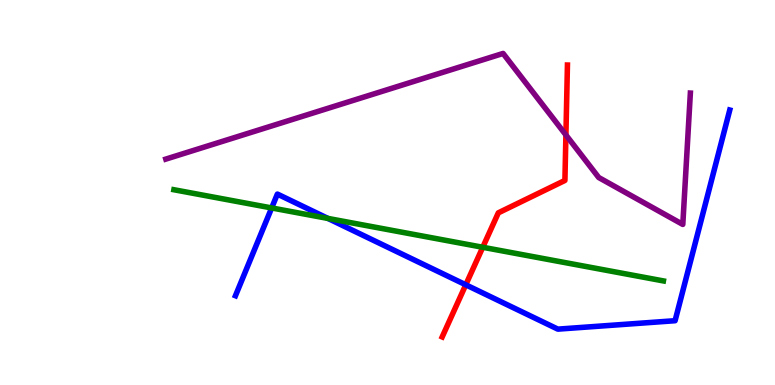[{'lines': ['blue', 'red'], 'intersections': [{'x': 6.01, 'y': 2.6}]}, {'lines': ['green', 'red'], 'intersections': [{'x': 6.23, 'y': 3.58}]}, {'lines': ['purple', 'red'], 'intersections': [{'x': 7.3, 'y': 6.49}]}, {'lines': ['blue', 'green'], 'intersections': [{'x': 3.51, 'y': 4.6}, {'x': 4.23, 'y': 4.33}]}, {'lines': ['blue', 'purple'], 'intersections': []}, {'lines': ['green', 'purple'], 'intersections': []}]